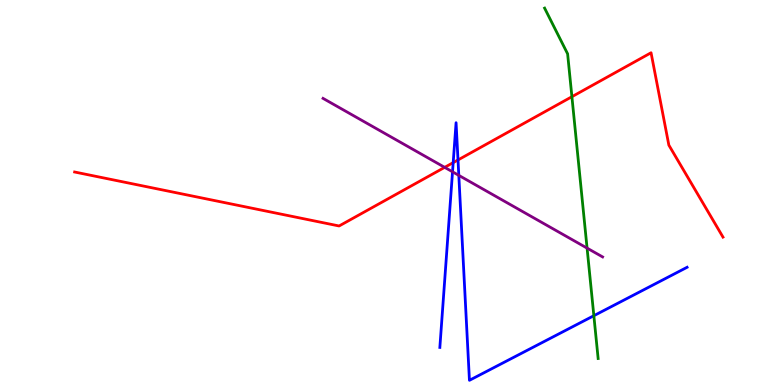[{'lines': ['blue', 'red'], 'intersections': [{'x': 5.85, 'y': 5.78}, {'x': 5.91, 'y': 5.85}]}, {'lines': ['green', 'red'], 'intersections': [{'x': 7.38, 'y': 7.49}]}, {'lines': ['purple', 'red'], 'intersections': [{'x': 5.74, 'y': 5.65}]}, {'lines': ['blue', 'green'], 'intersections': [{'x': 7.66, 'y': 1.8}]}, {'lines': ['blue', 'purple'], 'intersections': [{'x': 5.84, 'y': 5.54}, {'x': 5.92, 'y': 5.44}]}, {'lines': ['green', 'purple'], 'intersections': [{'x': 7.58, 'y': 3.56}]}]